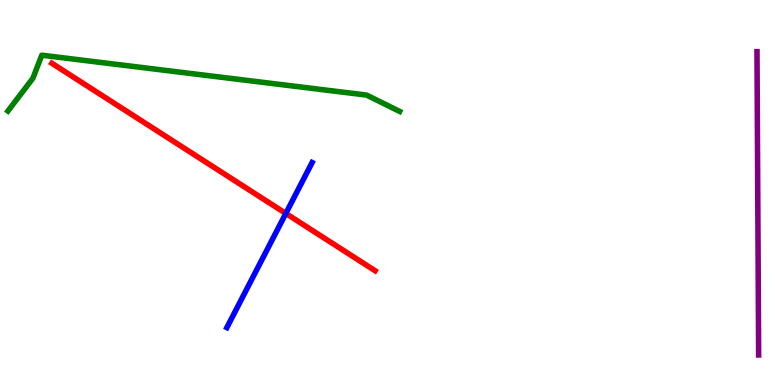[{'lines': ['blue', 'red'], 'intersections': [{'x': 3.69, 'y': 4.46}]}, {'lines': ['green', 'red'], 'intersections': []}, {'lines': ['purple', 'red'], 'intersections': []}, {'lines': ['blue', 'green'], 'intersections': []}, {'lines': ['blue', 'purple'], 'intersections': []}, {'lines': ['green', 'purple'], 'intersections': []}]